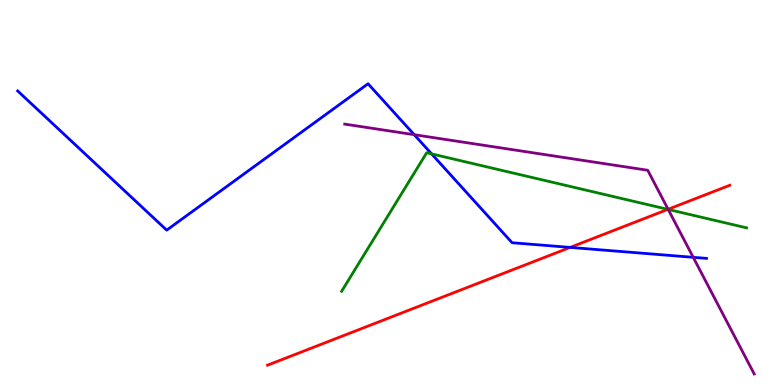[{'lines': ['blue', 'red'], 'intersections': [{'x': 7.36, 'y': 3.57}]}, {'lines': ['green', 'red'], 'intersections': [{'x': 8.62, 'y': 4.56}]}, {'lines': ['purple', 'red'], 'intersections': [{'x': 8.62, 'y': 4.56}]}, {'lines': ['blue', 'green'], 'intersections': [{'x': 5.57, 'y': 6.0}]}, {'lines': ['blue', 'purple'], 'intersections': [{'x': 5.34, 'y': 6.5}, {'x': 8.94, 'y': 3.32}]}, {'lines': ['green', 'purple'], 'intersections': [{'x': 8.62, 'y': 4.56}]}]